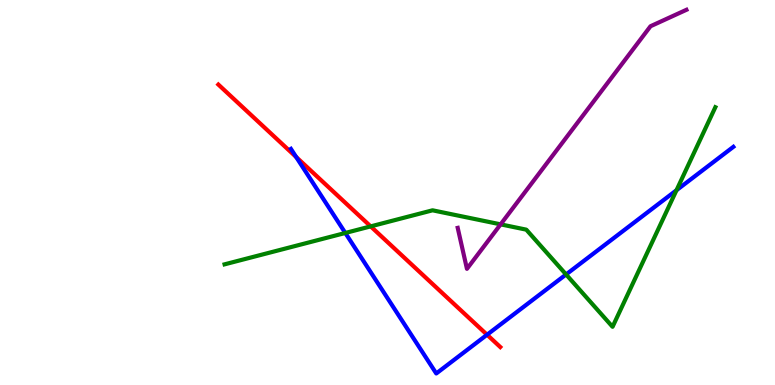[{'lines': ['blue', 'red'], 'intersections': [{'x': 3.82, 'y': 5.92}, {'x': 6.28, 'y': 1.31}]}, {'lines': ['green', 'red'], 'intersections': [{'x': 4.78, 'y': 4.12}]}, {'lines': ['purple', 'red'], 'intersections': []}, {'lines': ['blue', 'green'], 'intersections': [{'x': 4.46, 'y': 3.95}, {'x': 7.3, 'y': 2.87}, {'x': 8.73, 'y': 5.06}]}, {'lines': ['blue', 'purple'], 'intersections': []}, {'lines': ['green', 'purple'], 'intersections': [{'x': 6.46, 'y': 4.17}]}]